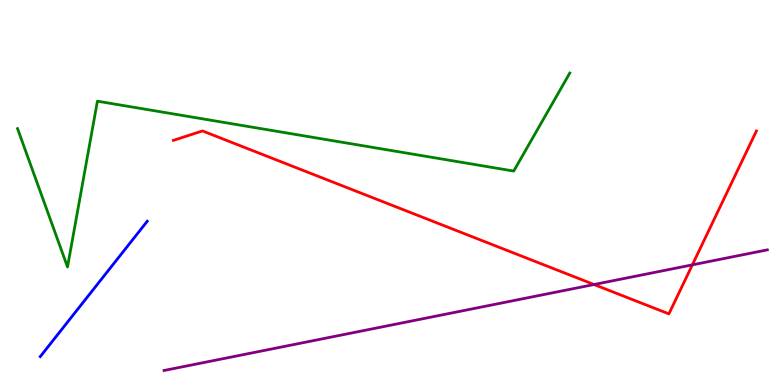[{'lines': ['blue', 'red'], 'intersections': []}, {'lines': ['green', 'red'], 'intersections': []}, {'lines': ['purple', 'red'], 'intersections': [{'x': 7.66, 'y': 2.61}, {'x': 8.93, 'y': 3.12}]}, {'lines': ['blue', 'green'], 'intersections': []}, {'lines': ['blue', 'purple'], 'intersections': []}, {'lines': ['green', 'purple'], 'intersections': []}]